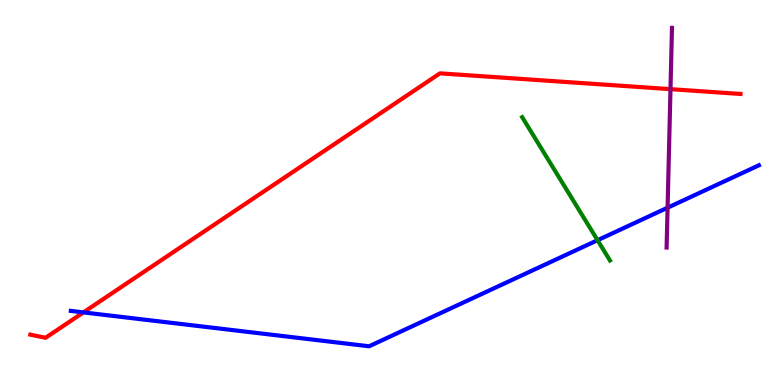[{'lines': ['blue', 'red'], 'intersections': [{'x': 1.08, 'y': 1.89}]}, {'lines': ['green', 'red'], 'intersections': []}, {'lines': ['purple', 'red'], 'intersections': [{'x': 8.65, 'y': 7.68}]}, {'lines': ['blue', 'green'], 'intersections': [{'x': 7.71, 'y': 3.76}]}, {'lines': ['blue', 'purple'], 'intersections': [{'x': 8.61, 'y': 4.61}]}, {'lines': ['green', 'purple'], 'intersections': []}]